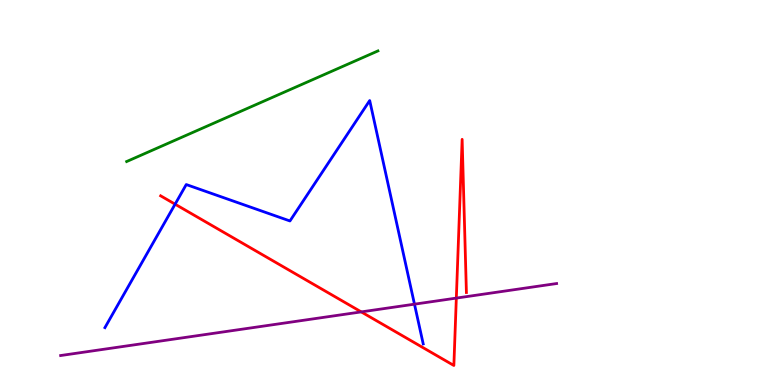[{'lines': ['blue', 'red'], 'intersections': [{'x': 2.26, 'y': 4.7}]}, {'lines': ['green', 'red'], 'intersections': []}, {'lines': ['purple', 'red'], 'intersections': [{'x': 4.66, 'y': 1.9}, {'x': 5.89, 'y': 2.26}]}, {'lines': ['blue', 'green'], 'intersections': []}, {'lines': ['blue', 'purple'], 'intersections': [{'x': 5.35, 'y': 2.1}]}, {'lines': ['green', 'purple'], 'intersections': []}]